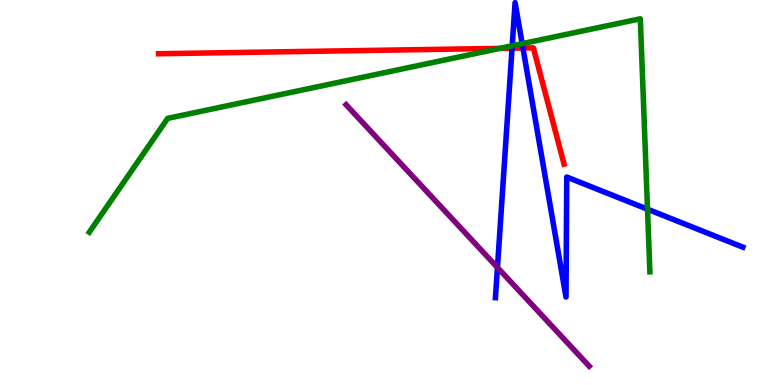[{'lines': ['blue', 'red'], 'intersections': [{'x': 6.61, 'y': 8.75}, {'x': 6.75, 'y': 8.75}]}, {'lines': ['green', 'red'], 'intersections': [{'x': 6.45, 'y': 8.74}]}, {'lines': ['purple', 'red'], 'intersections': []}, {'lines': ['blue', 'green'], 'intersections': [{'x': 6.61, 'y': 8.81}, {'x': 6.74, 'y': 8.87}, {'x': 8.36, 'y': 4.57}]}, {'lines': ['blue', 'purple'], 'intersections': [{'x': 6.42, 'y': 3.05}]}, {'lines': ['green', 'purple'], 'intersections': []}]